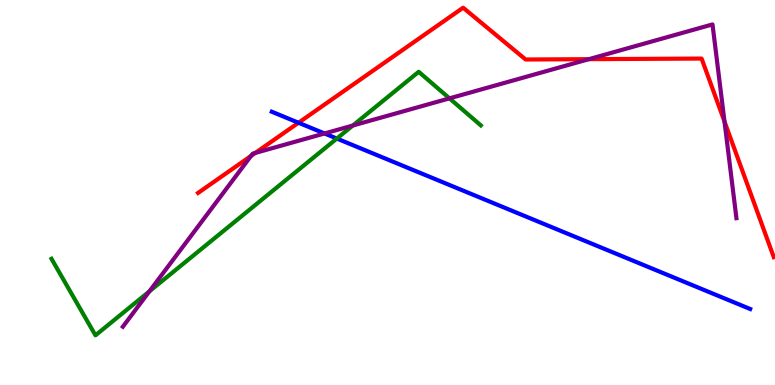[{'lines': ['blue', 'red'], 'intersections': [{'x': 3.85, 'y': 6.81}]}, {'lines': ['green', 'red'], 'intersections': []}, {'lines': ['purple', 'red'], 'intersections': [{'x': 3.24, 'y': 5.95}, {'x': 3.29, 'y': 6.03}, {'x': 7.6, 'y': 8.46}, {'x': 9.35, 'y': 6.84}]}, {'lines': ['blue', 'green'], 'intersections': [{'x': 4.35, 'y': 6.4}]}, {'lines': ['blue', 'purple'], 'intersections': [{'x': 4.19, 'y': 6.53}]}, {'lines': ['green', 'purple'], 'intersections': [{'x': 1.93, 'y': 2.43}, {'x': 4.55, 'y': 6.74}, {'x': 5.8, 'y': 7.45}]}]